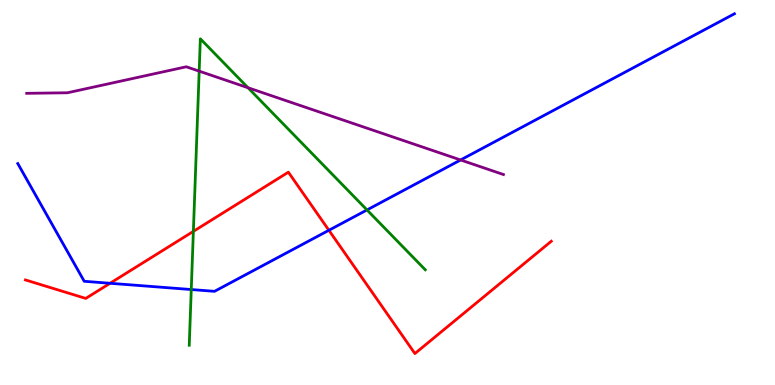[{'lines': ['blue', 'red'], 'intersections': [{'x': 1.42, 'y': 2.64}, {'x': 4.24, 'y': 4.02}]}, {'lines': ['green', 'red'], 'intersections': [{'x': 2.5, 'y': 3.99}]}, {'lines': ['purple', 'red'], 'intersections': []}, {'lines': ['blue', 'green'], 'intersections': [{'x': 2.47, 'y': 2.48}, {'x': 4.74, 'y': 4.55}]}, {'lines': ['blue', 'purple'], 'intersections': [{'x': 5.94, 'y': 5.84}]}, {'lines': ['green', 'purple'], 'intersections': [{'x': 2.57, 'y': 8.15}, {'x': 3.2, 'y': 7.72}]}]